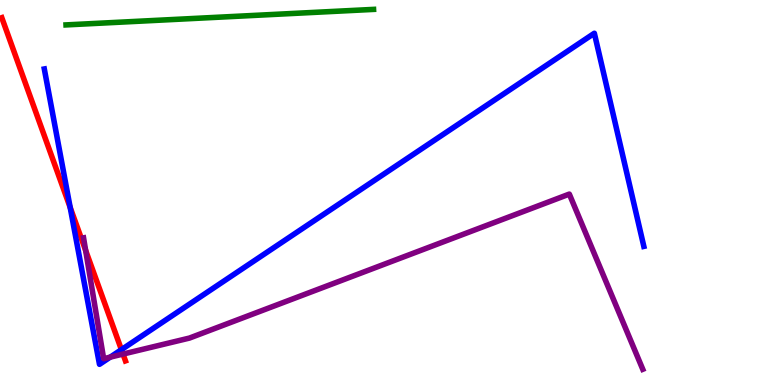[{'lines': ['blue', 'red'], 'intersections': [{'x': 0.906, 'y': 4.61}, {'x': 1.57, 'y': 0.918}]}, {'lines': ['green', 'red'], 'intersections': []}, {'lines': ['purple', 'red'], 'intersections': [{'x': 1.1, 'y': 3.5}, {'x': 1.59, 'y': 0.804}]}, {'lines': ['blue', 'green'], 'intersections': []}, {'lines': ['blue', 'purple'], 'intersections': [{'x': 1.42, 'y': 0.724}]}, {'lines': ['green', 'purple'], 'intersections': []}]